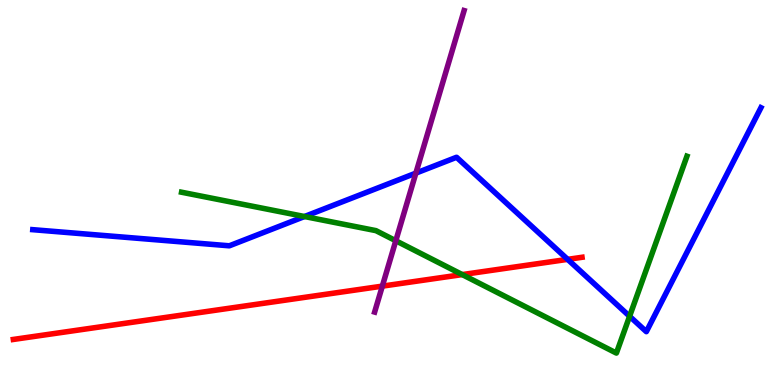[{'lines': ['blue', 'red'], 'intersections': [{'x': 7.32, 'y': 3.26}]}, {'lines': ['green', 'red'], 'intersections': [{'x': 5.96, 'y': 2.87}]}, {'lines': ['purple', 'red'], 'intersections': [{'x': 4.93, 'y': 2.57}]}, {'lines': ['blue', 'green'], 'intersections': [{'x': 3.93, 'y': 4.38}, {'x': 8.12, 'y': 1.78}]}, {'lines': ['blue', 'purple'], 'intersections': [{'x': 5.37, 'y': 5.5}]}, {'lines': ['green', 'purple'], 'intersections': [{'x': 5.11, 'y': 3.75}]}]